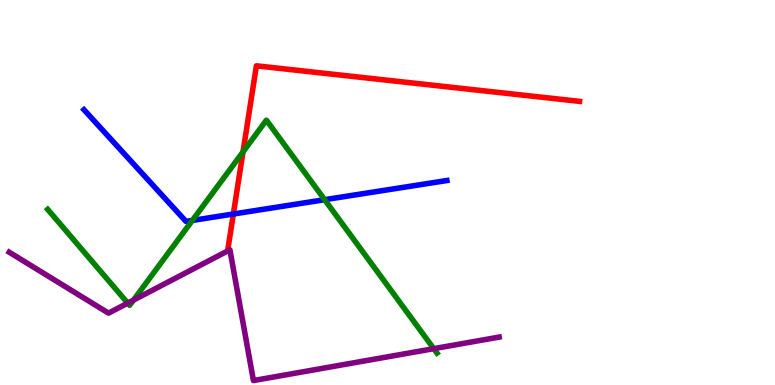[{'lines': ['blue', 'red'], 'intersections': [{'x': 3.01, 'y': 4.44}]}, {'lines': ['green', 'red'], 'intersections': [{'x': 3.14, 'y': 6.06}]}, {'lines': ['purple', 'red'], 'intersections': []}, {'lines': ['blue', 'green'], 'intersections': [{'x': 2.48, 'y': 4.27}, {'x': 4.19, 'y': 4.81}]}, {'lines': ['blue', 'purple'], 'intersections': []}, {'lines': ['green', 'purple'], 'intersections': [{'x': 1.65, 'y': 2.13}, {'x': 1.72, 'y': 2.2}, {'x': 5.6, 'y': 0.944}]}]